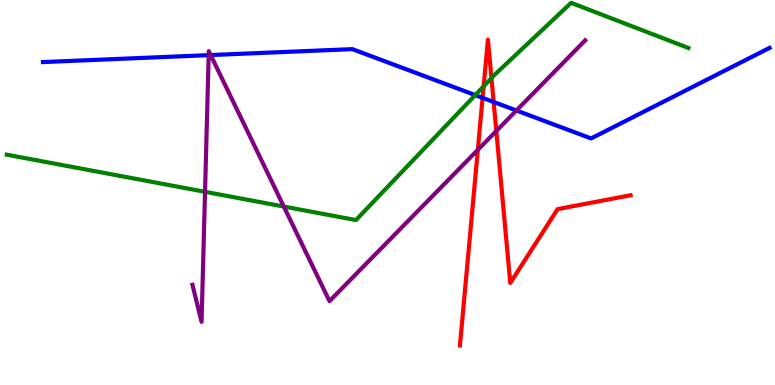[{'lines': ['blue', 'red'], 'intersections': [{'x': 6.23, 'y': 7.46}, {'x': 6.37, 'y': 7.35}]}, {'lines': ['green', 'red'], 'intersections': [{'x': 6.24, 'y': 7.76}, {'x': 6.34, 'y': 7.97}]}, {'lines': ['purple', 'red'], 'intersections': [{'x': 6.17, 'y': 6.11}, {'x': 6.4, 'y': 6.6}]}, {'lines': ['blue', 'green'], 'intersections': [{'x': 6.13, 'y': 7.53}]}, {'lines': ['blue', 'purple'], 'intersections': [{'x': 2.69, 'y': 8.57}, {'x': 2.72, 'y': 8.57}, {'x': 6.66, 'y': 7.13}]}, {'lines': ['green', 'purple'], 'intersections': [{'x': 2.65, 'y': 5.02}, {'x': 3.66, 'y': 4.63}]}]